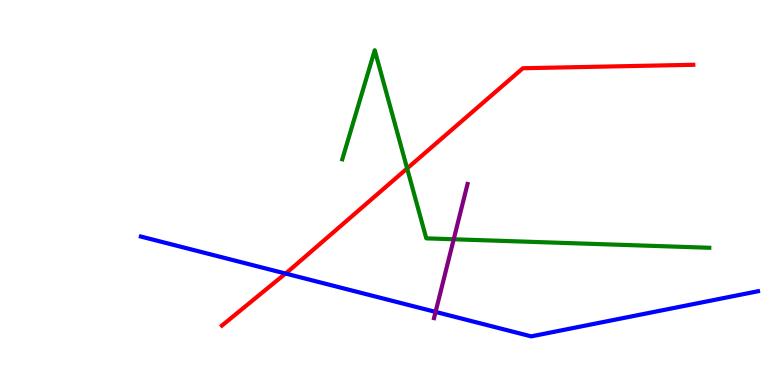[{'lines': ['blue', 'red'], 'intersections': [{'x': 3.68, 'y': 2.9}]}, {'lines': ['green', 'red'], 'intersections': [{'x': 5.25, 'y': 5.62}]}, {'lines': ['purple', 'red'], 'intersections': []}, {'lines': ['blue', 'green'], 'intersections': []}, {'lines': ['blue', 'purple'], 'intersections': [{'x': 5.62, 'y': 1.9}]}, {'lines': ['green', 'purple'], 'intersections': [{'x': 5.85, 'y': 3.79}]}]